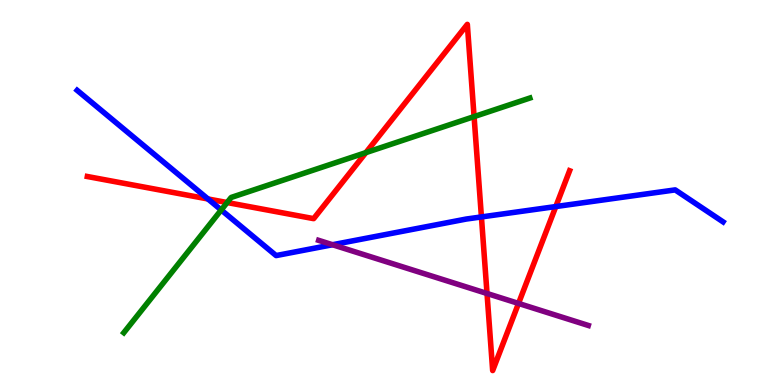[{'lines': ['blue', 'red'], 'intersections': [{'x': 2.68, 'y': 4.83}, {'x': 6.21, 'y': 4.37}, {'x': 7.17, 'y': 4.64}]}, {'lines': ['green', 'red'], 'intersections': [{'x': 2.93, 'y': 4.74}, {'x': 4.72, 'y': 6.04}, {'x': 6.12, 'y': 6.97}]}, {'lines': ['purple', 'red'], 'intersections': [{'x': 6.28, 'y': 2.38}, {'x': 6.69, 'y': 2.12}]}, {'lines': ['blue', 'green'], 'intersections': [{'x': 2.85, 'y': 4.55}]}, {'lines': ['blue', 'purple'], 'intersections': [{'x': 4.29, 'y': 3.64}]}, {'lines': ['green', 'purple'], 'intersections': []}]